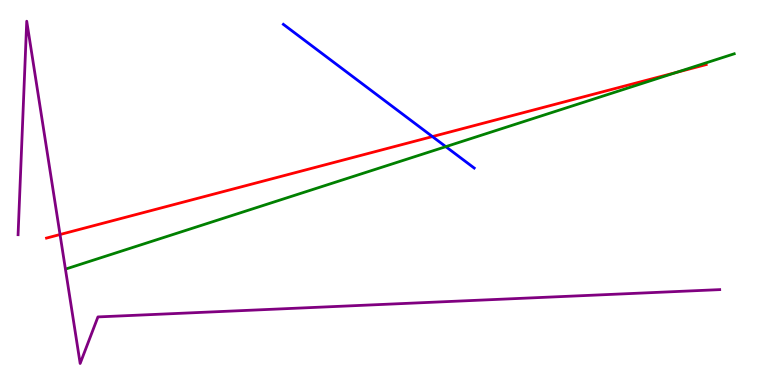[{'lines': ['blue', 'red'], 'intersections': [{'x': 5.58, 'y': 6.45}]}, {'lines': ['green', 'red'], 'intersections': [{'x': 8.73, 'y': 8.12}]}, {'lines': ['purple', 'red'], 'intersections': [{'x': 0.775, 'y': 3.91}]}, {'lines': ['blue', 'green'], 'intersections': [{'x': 5.75, 'y': 6.19}]}, {'lines': ['blue', 'purple'], 'intersections': []}, {'lines': ['green', 'purple'], 'intersections': []}]